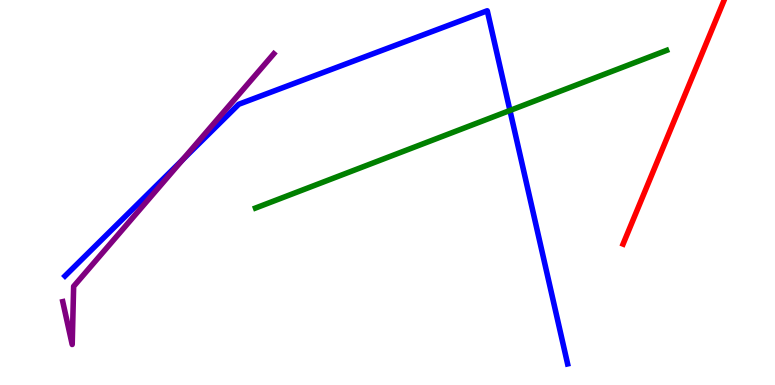[{'lines': ['blue', 'red'], 'intersections': []}, {'lines': ['green', 'red'], 'intersections': []}, {'lines': ['purple', 'red'], 'intersections': []}, {'lines': ['blue', 'green'], 'intersections': [{'x': 6.58, 'y': 7.13}]}, {'lines': ['blue', 'purple'], 'intersections': [{'x': 2.36, 'y': 5.85}]}, {'lines': ['green', 'purple'], 'intersections': []}]